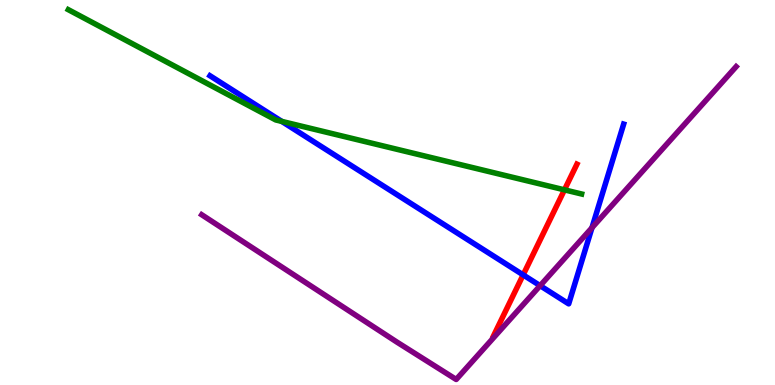[{'lines': ['blue', 'red'], 'intersections': [{'x': 6.75, 'y': 2.86}]}, {'lines': ['green', 'red'], 'intersections': [{'x': 7.28, 'y': 5.07}]}, {'lines': ['purple', 'red'], 'intersections': []}, {'lines': ['blue', 'green'], 'intersections': [{'x': 3.64, 'y': 6.85}]}, {'lines': ['blue', 'purple'], 'intersections': [{'x': 6.97, 'y': 2.58}, {'x': 7.64, 'y': 4.08}]}, {'lines': ['green', 'purple'], 'intersections': []}]